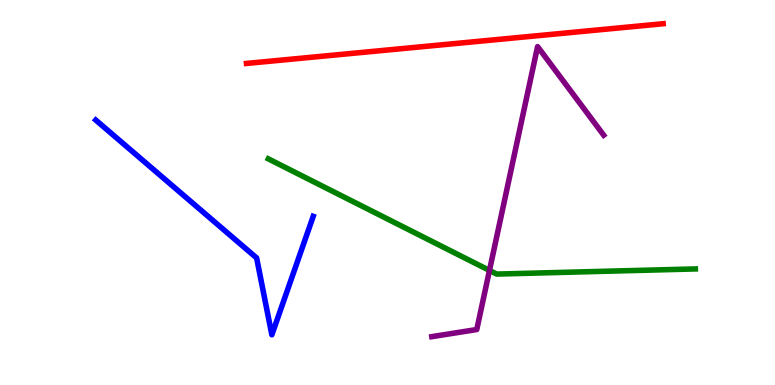[{'lines': ['blue', 'red'], 'intersections': []}, {'lines': ['green', 'red'], 'intersections': []}, {'lines': ['purple', 'red'], 'intersections': []}, {'lines': ['blue', 'green'], 'intersections': []}, {'lines': ['blue', 'purple'], 'intersections': []}, {'lines': ['green', 'purple'], 'intersections': [{'x': 6.32, 'y': 2.98}]}]